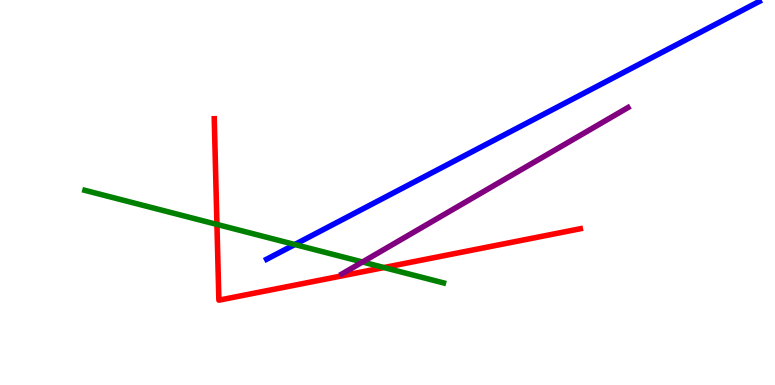[{'lines': ['blue', 'red'], 'intersections': []}, {'lines': ['green', 'red'], 'intersections': [{'x': 2.8, 'y': 4.17}, {'x': 4.96, 'y': 3.05}]}, {'lines': ['purple', 'red'], 'intersections': []}, {'lines': ['blue', 'green'], 'intersections': [{'x': 3.8, 'y': 3.65}]}, {'lines': ['blue', 'purple'], 'intersections': []}, {'lines': ['green', 'purple'], 'intersections': [{'x': 4.68, 'y': 3.19}]}]